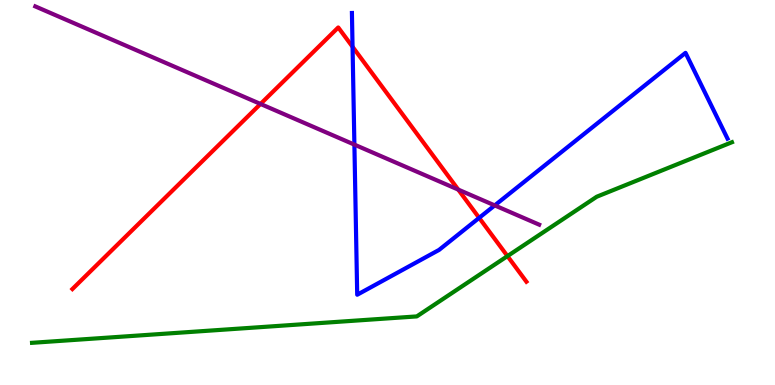[{'lines': ['blue', 'red'], 'intersections': [{'x': 4.55, 'y': 8.78}, {'x': 6.18, 'y': 4.34}]}, {'lines': ['green', 'red'], 'intersections': [{'x': 6.55, 'y': 3.35}]}, {'lines': ['purple', 'red'], 'intersections': [{'x': 3.36, 'y': 7.3}, {'x': 5.91, 'y': 5.08}]}, {'lines': ['blue', 'green'], 'intersections': []}, {'lines': ['blue', 'purple'], 'intersections': [{'x': 4.57, 'y': 6.24}, {'x': 6.38, 'y': 4.66}]}, {'lines': ['green', 'purple'], 'intersections': []}]